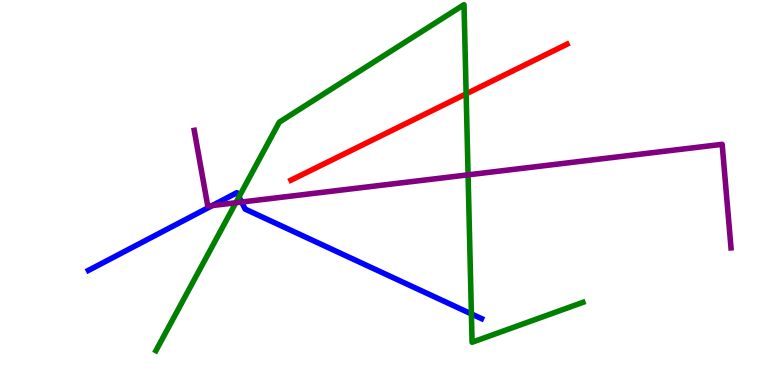[{'lines': ['blue', 'red'], 'intersections': []}, {'lines': ['green', 'red'], 'intersections': [{'x': 6.01, 'y': 7.56}]}, {'lines': ['purple', 'red'], 'intersections': []}, {'lines': ['blue', 'green'], 'intersections': [{'x': 3.08, 'y': 4.89}, {'x': 6.08, 'y': 1.85}]}, {'lines': ['blue', 'purple'], 'intersections': [{'x': 2.74, 'y': 4.66}, {'x': 3.12, 'y': 4.75}]}, {'lines': ['green', 'purple'], 'intersections': [{'x': 3.04, 'y': 4.73}, {'x': 6.04, 'y': 5.46}]}]